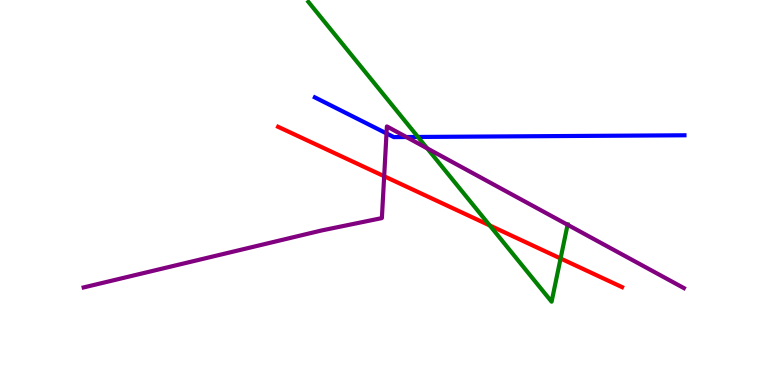[{'lines': ['blue', 'red'], 'intersections': []}, {'lines': ['green', 'red'], 'intersections': [{'x': 6.32, 'y': 4.14}, {'x': 7.23, 'y': 3.29}]}, {'lines': ['purple', 'red'], 'intersections': [{'x': 4.96, 'y': 5.42}]}, {'lines': ['blue', 'green'], 'intersections': [{'x': 5.39, 'y': 6.44}]}, {'lines': ['blue', 'purple'], 'intersections': [{'x': 4.99, 'y': 6.53}, {'x': 5.24, 'y': 6.44}]}, {'lines': ['green', 'purple'], 'intersections': [{'x': 5.51, 'y': 6.15}, {'x': 7.32, 'y': 4.16}]}]